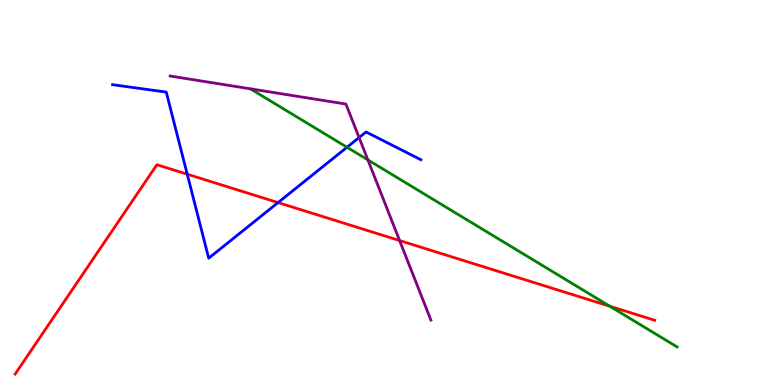[{'lines': ['blue', 'red'], 'intersections': [{'x': 2.42, 'y': 5.48}, {'x': 3.59, 'y': 4.74}]}, {'lines': ['green', 'red'], 'intersections': [{'x': 7.87, 'y': 2.05}]}, {'lines': ['purple', 'red'], 'intersections': [{'x': 5.16, 'y': 3.75}]}, {'lines': ['blue', 'green'], 'intersections': [{'x': 4.48, 'y': 6.17}]}, {'lines': ['blue', 'purple'], 'intersections': [{'x': 4.63, 'y': 6.43}]}, {'lines': ['green', 'purple'], 'intersections': [{'x': 4.75, 'y': 5.85}]}]